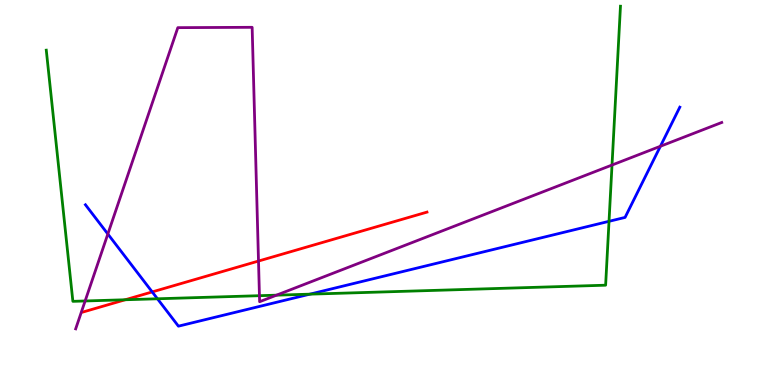[{'lines': ['blue', 'red'], 'intersections': [{'x': 1.96, 'y': 2.42}]}, {'lines': ['green', 'red'], 'intersections': [{'x': 1.62, 'y': 2.21}]}, {'lines': ['purple', 'red'], 'intersections': [{'x': 3.34, 'y': 3.22}]}, {'lines': ['blue', 'green'], 'intersections': [{'x': 2.03, 'y': 2.24}, {'x': 4.0, 'y': 2.36}, {'x': 7.86, 'y': 4.25}]}, {'lines': ['blue', 'purple'], 'intersections': [{'x': 1.39, 'y': 3.92}, {'x': 8.52, 'y': 6.2}]}, {'lines': ['green', 'purple'], 'intersections': [{'x': 1.1, 'y': 2.18}, {'x': 3.35, 'y': 2.32}, {'x': 3.57, 'y': 2.33}, {'x': 7.9, 'y': 5.71}]}]